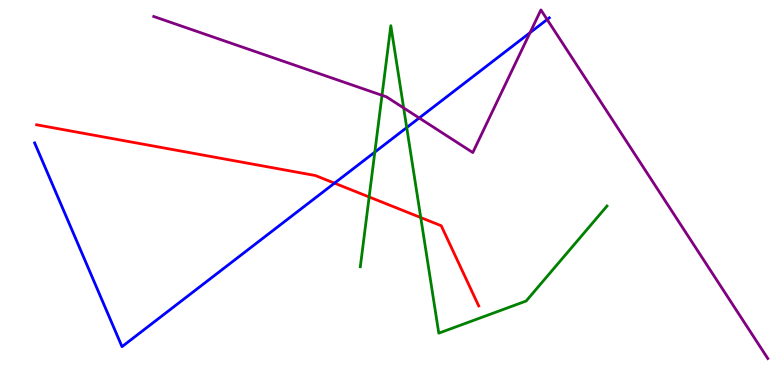[{'lines': ['blue', 'red'], 'intersections': [{'x': 4.32, 'y': 5.24}]}, {'lines': ['green', 'red'], 'intersections': [{'x': 4.76, 'y': 4.88}, {'x': 5.43, 'y': 4.35}]}, {'lines': ['purple', 'red'], 'intersections': []}, {'lines': ['blue', 'green'], 'intersections': [{'x': 4.84, 'y': 6.05}, {'x': 5.25, 'y': 6.69}]}, {'lines': ['blue', 'purple'], 'intersections': [{'x': 5.41, 'y': 6.94}, {'x': 6.84, 'y': 9.15}, {'x': 7.06, 'y': 9.49}]}, {'lines': ['green', 'purple'], 'intersections': [{'x': 4.93, 'y': 7.52}, {'x': 5.21, 'y': 7.2}]}]